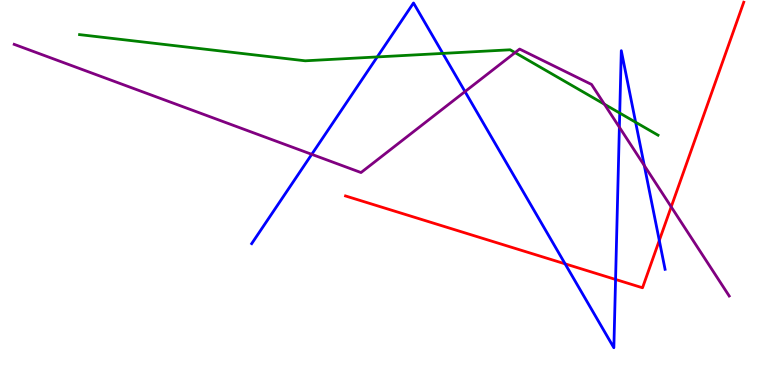[{'lines': ['blue', 'red'], 'intersections': [{'x': 7.29, 'y': 3.15}, {'x': 7.94, 'y': 2.74}, {'x': 8.51, 'y': 3.75}]}, {'lines': ['green', 'red'], 'intersections': []}, {'lines': ['purple', 'red'], 'intersections': [{'x': 8.66, 'y': 4.63}]}, {'lines': ['blue', 'green'], 'intersections': [{'x': 4.87, 'y': 8.52}, {'x': 5.71, 'y': 8.61}, {'x': 8.0, 'y': 7.06}, {'x': 8.2, 'y': 6.82}]}, {'lines': ['blue', 'purple'], 'intersections': [{'x': 4.02, 'y': 5.99}, {'x': 6.0, 'y': 7.62}, {'x': 7.99, 'y': 6.7}, {'x': 8.31, 'y': 5.7}]}, {'lines': ['green', 'purple'], 'intersections': [{'x': 6.65, 'y': 8.63}, {'x': 7.8, 'y': 7.29}]}]